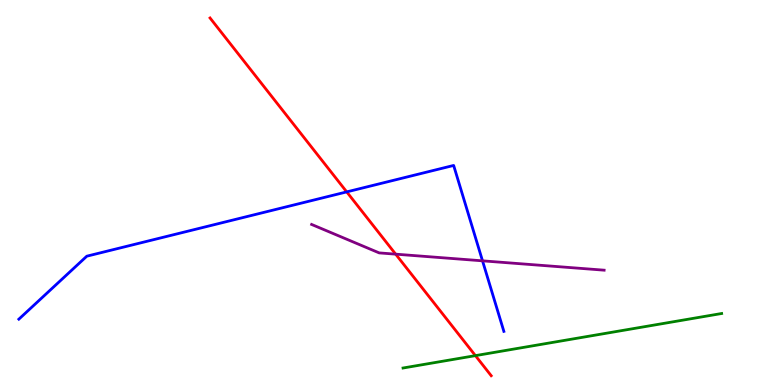[{'lines': ['blue', 'red'], 'intersections': [{'x': 4.47, 'y': 5.02}]}, {'lines': ['green', 'red'], 'intersections': [{'x': 6.13, 'y': 0.763}]}, {'lines': ['purple', 'red'], 'intersections': [{'x': 5.11, 'y': 3.4}]}, {'lines': ['blue', 'green'], 'intersections': []}, {'lines': ['blue', 'purple'], 'intersections': [{'x': 6.23, 'y': 3.23}]}, {'lines': ['green', 'purple'], 'intersections': []}]